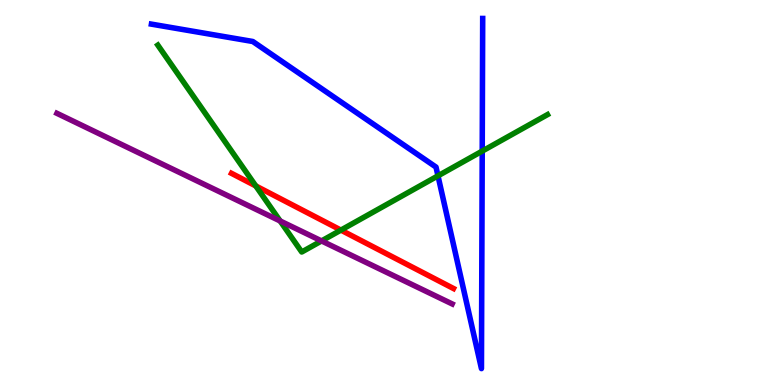[{'lines': ['blue', 'red'], 'intersections': []}, {'lines': ['green', 'red'], 'intersections': [{'x': 3.3, 'y': 5.17}, {'x': 4.4, 'y': 4.02}]}, {'lines': ['purple', 'red'], 'intersections': []}, {'lines': ['blue', 'green'], 'intersections': [{'x': 5.65, 'y': 5.43}, {'x': 6.22, 'y': 6.08}]}, {'lines': ['blue', 'purple'], 'intersections': []}, {'lines': ['green', 'purple'], 'intersections': [{'x': 3.61, 'y': 4.26}, {'x': 4.15, 'y': 3.74}]}]